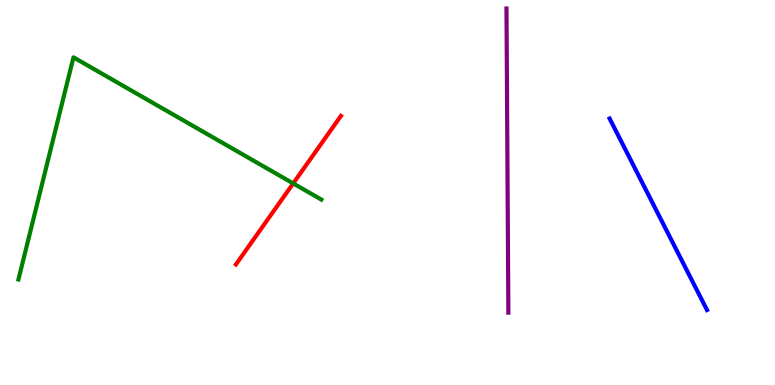[{'lines': ['blue', 'red'], 'intersections': []}, {'lines': ['green', 'red'], 'intersections': [{'x': 3.78, 'y': 5.24}]}, {'lines': ['purple', 'red'], 'intersections': []}, {'lines': ['blue', 'green'], 'intersections': []}, {'lines': ['blue', 'purple'], 'intersections': []}, {'lines': ['green', 'purple'], 'intersections': []}]